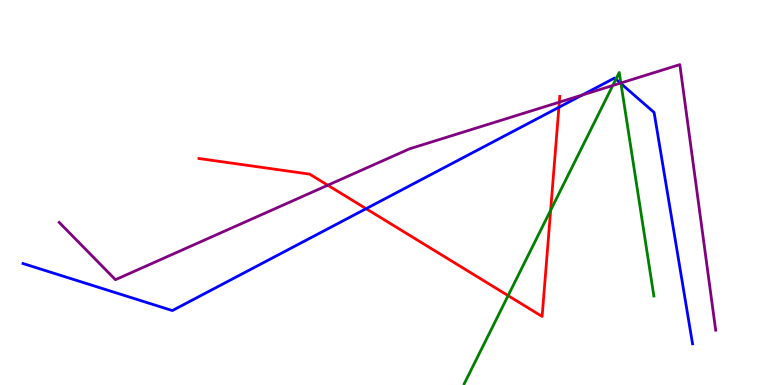[{'lines': ['blue', 'red'], 'intersections': [{'x': 4.72, 'y': 4.58}, {'x': 7.21, 'y': 7.21}]}, {'lines': ['green', 'red'], 'intersections': [{'x': 6.56, 'y': 2.32}, {'x': 7.11, 'y': 4.54}]}, {'lines': ['purple', 'red'], 'intersections': [{'x': 4.23, 'y': 5.19}, {'x': 7.22, 'y': 7.35}]}, {'lines': ['blue', 'green'], 'intersections': [{'x': 7.95, 'y': 7.94}, {'x': 8.01, 'y': 7.83}]}, {'lines': ['blue', 'purple'], 'intersections': [{'x': 7.51, 'y': 7.53}, {'x': 8.01, 'y': 7.84}]}, {'lines': ['green', 'purple'], 'intersections': [{'x': 7.91, 'y': 7.78}, {'x': 8.01, 'y': 7.84}]}]